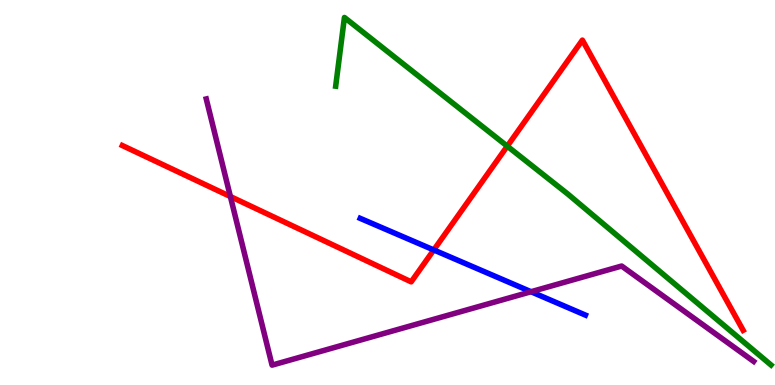[{'lines': ['blue', 'red'], 'intersections': [{'x': 5.6, 'y': 3.51}]}, {'lines': ['green', 'red'], 'intersections': [{'x': 6.55, 'y': 6.2}]}, {'lines': ['purple', 'red'], 'intersections': [{'x': 2.97, 'y': 4.9}]}, {'lines': ['blue', 'green'], 'intersections': []}, {'lines': ['blue', 'purple'], 'intersections': [{'x': 6.85, 'y': 2.42}]}, {'lines': ['green', 'purple'], 'intersections': []}]